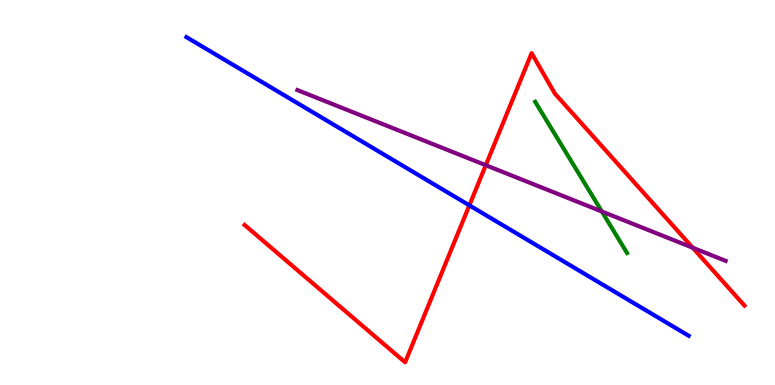[{'lines': ['blue', 'red'], 'intersections': [{'x': 6.06, 'y': 4.67}]}, {'lines': ['green', 'red'], 'intersections': []}, {'lines': ['purple', 'red'], 'intersections': [{'x': 6.27, 'y': 5.71}, {'x': 8.94, 'y': 3.57}]}, {'lines': ['blue', 'green'], 'intersections': []}, {'lines': ['blue', 'purple'], 'intersections': []}, {'lines': ['green', 'purple'], 'intersections': [{'x': 7.77, 'y': 4.51}]}]